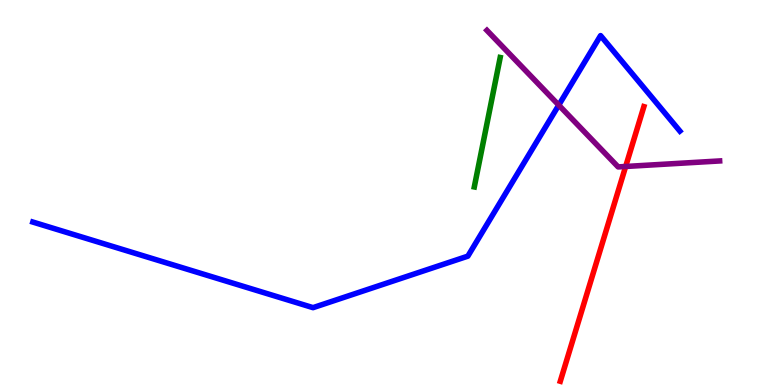[{'lines': ['blue', 'red'], 'intersections': []}, {'lines': ['green', 'red'], 'intersections': []}, {'lines': ['purple', 'red'], 'intersections': [{'x': 8.07, 'y': 5.68}]}, {'lines': ['blue', 'green'], 'intersections': []}, {'lines': ['blue', 'purple'], 'intersections': [{'x': 7.21, 'y': 7.27}]}, {'lines': ['green', 'purple'], 'intersections': []}]